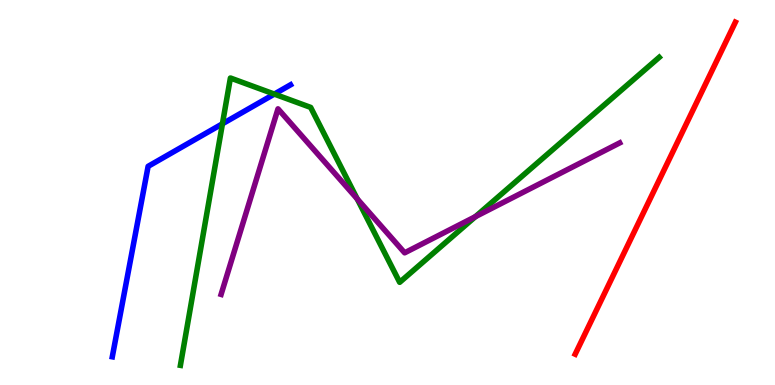[{'lines': ['blue', 'red'], 'intersections': []}, {'lines': ['green', 'red'], 'intersections': []}, {'lines': ['purple', 'red'], 'intersections': []}, {'lines': ['blue', 'green'], 'intersections': [{'x': 2.87, 'y': 6.78}, {'x': 3.54, 'y': 7.56}]}, {'lines': ['blue', 'purple'], 'intersections': []}, {'lines': ['green', 'purple'], 'intersections': [{'x': 4.61, 'y': 4.83}, {'x': 6.13, 'y': 4.37}]}]